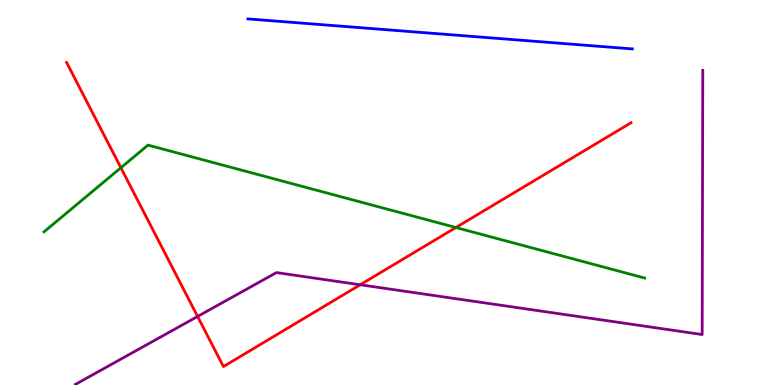[{'lines': ['blue', 'red'], 'intersections': []}, {'lines': ['green', 'red'], 'intersections': [{'x': 1.56, 'y': 5.64}, {'x': 5.88, 'y': 4.09}]}, {'lines': ['purple', 'red'], 'intersections': [{'x': 2.55, 'y': 1.78}, {'x': 4.65, 'y': 2.6}]}, {'lines': ['blue', 'green'], 'intersections': []}, {'lines': ['blue', 'purple'], 'intersections': []}, {'lines': ['green', 'purple'], 'intersections': []}]